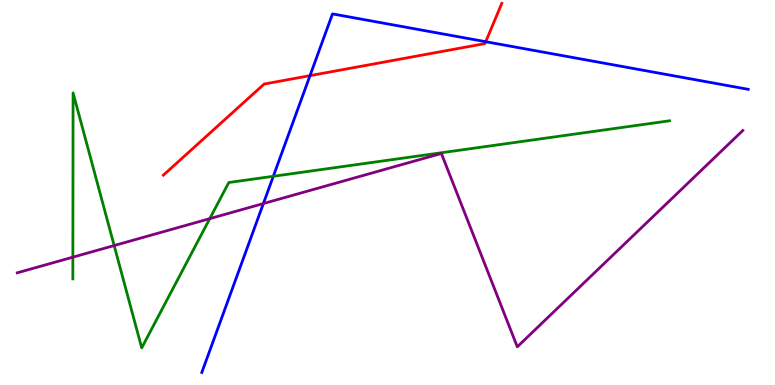[{'lines': ['blue', 'red'], 'intersections': [{'x': 4.0, 'y': 8.04}, {'x': 6.27, 'y': 8.92}]}, {'lines': ['green', 'red'], 'intersections': []}, {'lines': ['purple', 'red'], 'intersections': []}, {'lines': ['blue', 'green'], 'intersections': [{'x': 3.53, 'y': 5.42}]}, {'lines': ['blue', 'purple'], 'intersections': [{'x': 3.4, 'y': 4.71}]}, {'lines': ['green', 'purple'], 'intersections': [{'x': 0.94, 'y': 3.32}, {'x': 1.47, 'y': 3.62}, {'x': 2.71, 'y': 4.32}]}]